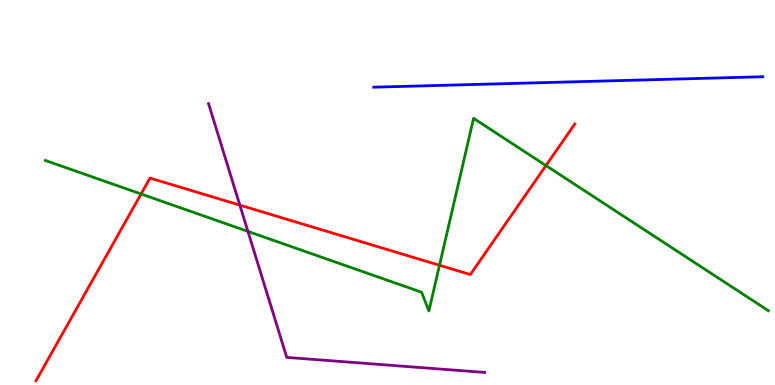[{'lines': ['blue', 'red'], 'intersections': []}, {'lines': ['green', 'red'], 'intersections': [{'x': 1.82, 'y': 4.96}, {'x': 5.67, 'y': 3.11}, {'x': 7.04, 'y': 5.7}]}, {'lines': ['purple', 'red'], 'intersections': [{'x': 3.09, 'y': 4.67}]}, {'lines': ['blue', 'green'], 'intersections': []}, {'lines': ['blue', 'purple'], 'intersections': []}, {'lines': ['green', 'purple'], 'intersections': [{'x': 3.2, 'y': 3.99}]}]